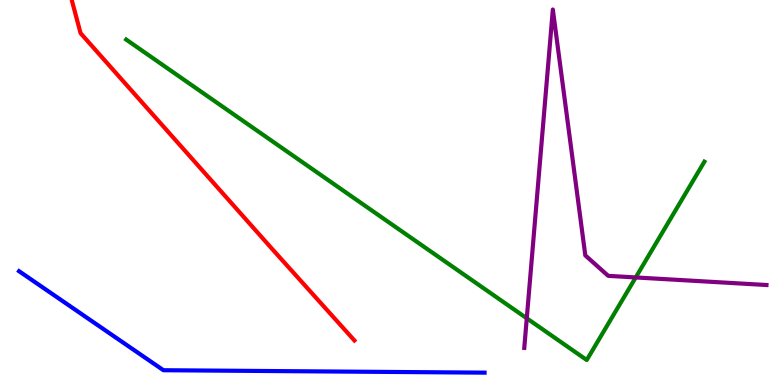[{'lines': ['blue', 'red'], 'intersections': []}, {'lines': ['green', 'red'], 'intersections': []}, {'lines': ['purple', 'red'], 'intersections': []}, {'lines': ['blue', 'green'], 'intersections': []}, {'lines': ['blue', 'purple'], 'intersections': []}, {'lines': ['green', 'purple'], 'intersections': [{'x': 6.8, 'y': 1.73}, {'x': 8.2, 'y': 2.79}]}]